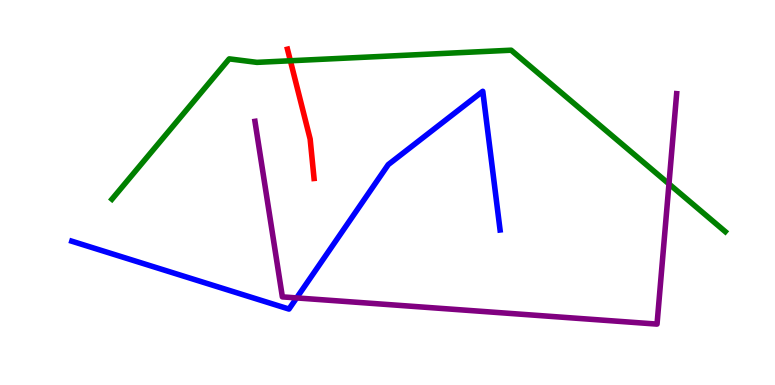[{'lines': ['blue', 'red'], 'intersections': []}, {'lines': ['green', 'red'], 'intersections': [{'x': 3.75, 'y': 8.42}]}, {'lines': ['purple', 'red'], 'intersections': []}, {'lines': ['blue', 'green'], 'intersections': []}, {'lines': ['blue', 'purple'], 'intersections': [{'x': 3.83, 'y': 2.26}]}, {'lines': ['green', 'purple'], 'intersections': [{'x': 8.63, 'y': 5.22}]}]